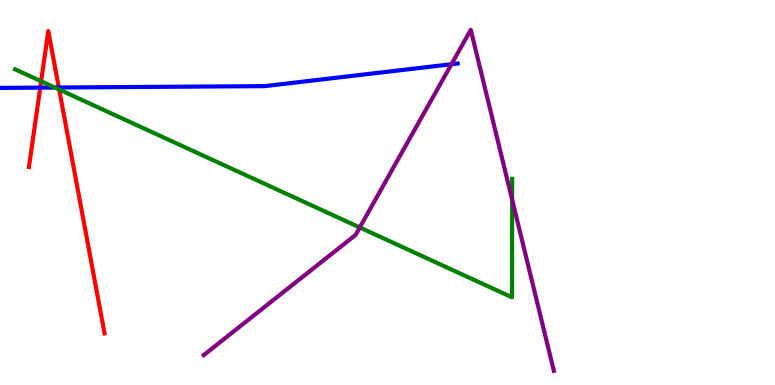[{'lines': ['blue', 'red'], 'intersections': [{'x': 0.519, 'y': 7.72}, {'x': 0.759, 'y': 7.73}]}, {'lines': ['green', 'red'], 'intersections': [{'x': 0.531, 'y': 7.89}, {'x': 0.763, 'y': 7.67}]}, {'lines': ['purple', 'red'], 'intersections': []}, {'lines': ['blue', 'green'], 'intersections': [{'x': 0.707, 'y': 7.73}]}, {'lines': ['blue', 'purple'], 'intersections': [{'x': 5.83, 'y': 8.33}]}, {'lines': ['green', 'purple'], 'intersections': [{'x': 4.64, 'y': 4.09}, {'x': 6.61, 'y': 4.81}]}]